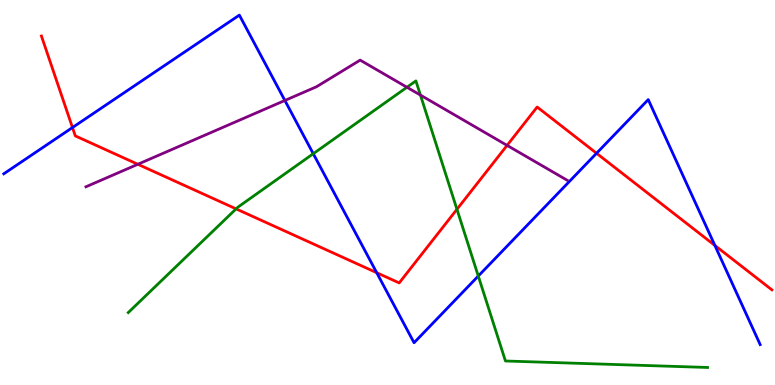[{'lines': ['blue', 'red'], 'intersections': [{'x': 0.935, 'y': 6.69}, {'x': 4.86, 'y': 2.92}, {'x': 7.7, 'y': 6.02}, {'x': 9.22, 'y': 3.63}]}, {'lines': ['green', 'red'], 'intersections': [{'x': 3.05, 'y': 4.57}, {'x': 5.9, 'y': 4.56}]}, {'lines': ['purple', 'red'], 'intersections': [{'x': 1.78, 'y': 5.73}, {'x': 6.54, 'y': 6.22}]}, {'lines': ['blue', 'green'], 'intersections': [{'x': 4.04, 'y': 6.01}, {'x': 6.17, 'y': 2.83}]}, {'lines': ['blue', 'purple'], 'intersections': [{'x': 3.68, 'y': 7.39}]}, {'lines': ['green', 'purple'], 'intersections': [{'x': 5.25, 'y': 7.73}, {'x': 5.43, 'y': 7.53}]}]